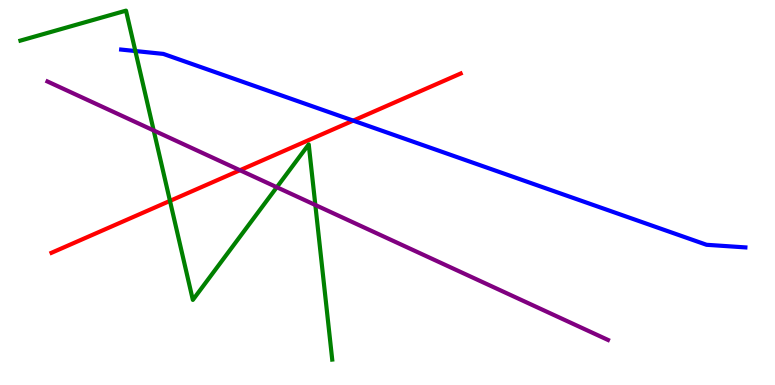[{'lines': ['blue', 'red'], 'intersections': [{'x': 4.56, 'y': 6.87}]}, {'lines': ['green', 'red'], 'intersections': [{'x': 2.19, 'y': 4.78}]}, {'lines': ['purple', 'red'], 'intersections': [{'x': 3.1, 'y': 5.58}]}, {'lines': ['blue', 'green'], 'intersections': [{'x': 1.75, 'y': 8.67}]}, {'lines': ['blue', 'purple'], 'intersections': []}, {'lines': ['green', 'purple'], 'intersections': [{'x': 1.98, 'y': 6.61}, {'x': 3.57, 'y': 5.14}, {'x': 4.07, 'y': 4.68}]}]